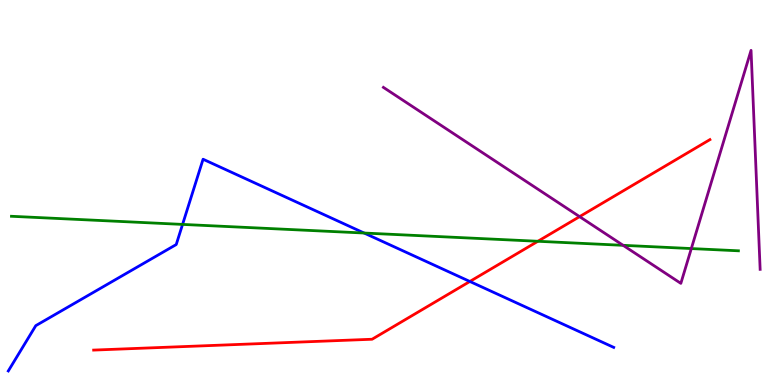[{'lines': ['blue', 'red'], 'intersections': [{'x': 6.06, 'y': 2.69}]}, {'lines': ['green', 'red'], 'intersections': [{'x': 6.94, 'y': 3.73}]}, {'lines': ['purple', 'red'], 'intersections': [{'x': 7.48, 'y': 4.37}]}, {'lines': ['blue', 'green'], 'intersections': [{'x': 2.36, 'y': 4.17}, {'x': 4.7, 'y': 3.95}]}, {'lines': ['blue', 'purple'], 'intersections': []}, {'lines': ['green', 'purple'], 'intersections': [{'x': 8.04, 'y': 3.63}, {'x': 8.92, 'y': 3.54}]}]